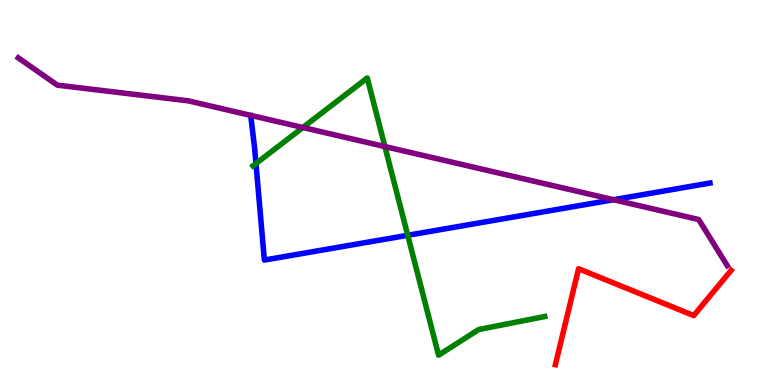[{'lines': ['blue', 'red'], 'intersections': []}, {'lines': ['green', 'red'], 'intersections': []}, {'lines': ['purple', 'red'], 'intersections': []}, {'lines': ['blue', 'green'], 'intersections': [{'x': 3.3, 'y': 5.75}, {'x': 5.26, 'y': 3.89}]}, {'lines': ['blue', 'purple'], 'intersections': [{'x': 7.92, 'y': 4.81}]}, {'lines': ['green', 'purple'], 'intersections': [{'x': 3.91, 'y': 6.69}, {'x': 4.97, 'y': 6.19}]}]